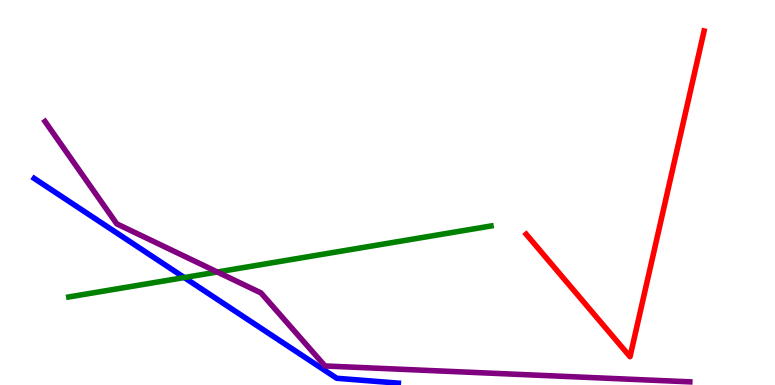[{'lines': ['blue', 'red'], 'intersections': []}, {'lines': ['green', 'red'], 'intersections': []}, {'lines': ['purple', 'red'], 'intersections': []}, {'lines': ['blue', 'green'], 'intersections': [{'x': 2.38, 'y': 2.79}]}, {'lines': ['blue', 'purple'], 'intersections': []}, {'lines': ['green', 'purple'], 'intersections': [{'x': 2.8, 'y': 2.94}]}]